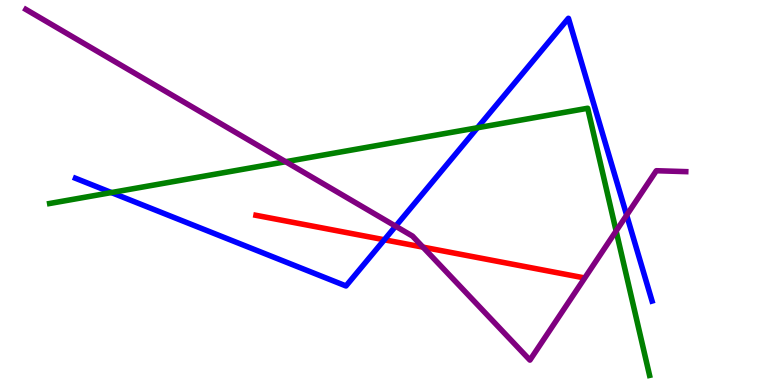[{'lines': ['blue', 'red'], 'intersections': [{'x': 4.96, 'y': 3.77}]}, {'lines': ['green', 'red'], 'intersections': []}, {'lines': ['purple', 'red'], 'intersections': [{'x': 5.46, 'y': 3.58}]}, {'lines': ['blue', 'green'], 'intersections': [{'x': 1.44, 'y': 5.0}, {'x': 6.16, 'y': 6.68}]}, {'lines': ['blue', 'purple'], 'intersections': [{'x': 5.1, 'y': 4.12}, {'x': 8.09, 'y': 4.41}]}, {'lines': ['green', 'purple'], 'intersections': [{'x': 3.69, 'y': 5.8}, {'x': 7.95, 'y': 4.0}]}]